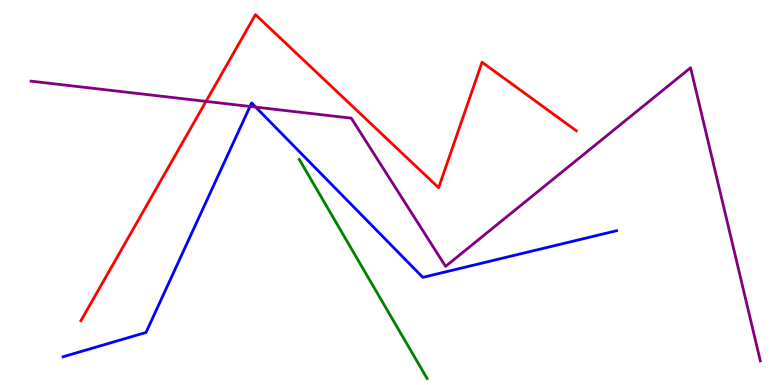[{'lines': ['blue', 'red'], 'intersections': []}, {'lines': ['green', 'red'], 'intersections': []}, {'lines': ['purple', 'red'], 'intersections': [{'x': 2.66, 'y': 7.37}]}, {'lines': ['blue', 'green'], 'intersections': []}, {'lines': ['blue', 'purple'], 'intersections': [{'x': 3.23, 'y': 7.23}, {'x': 3.3, 'y': 7.22}]}, {'lines': ['green', 'purple'], 'intersections': []}]